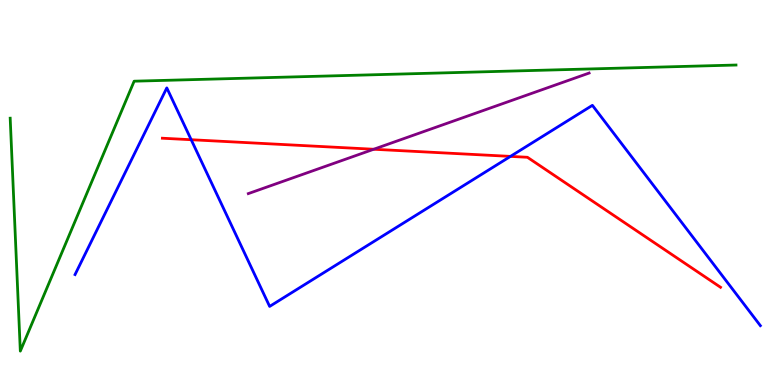[{'lines': ['blue', 'red'], 'intersections': [{'x': 2.47, 'y': 6.37}, {'x': 6.59, 'y': 5.94}]}, {'lines': ['green', 'red'], 'intersections': []}, {'lines': ['purple', 'red'], 'intersections': [{'x': 4.82, 'y': 6.12}]}, {'lines': ['blue', 'green'], 'intersections': []}, {'lines': ['blue', 'purple'], 'intersections': []}, {'lines': ['green', 'purple'], 'intersections': []}]